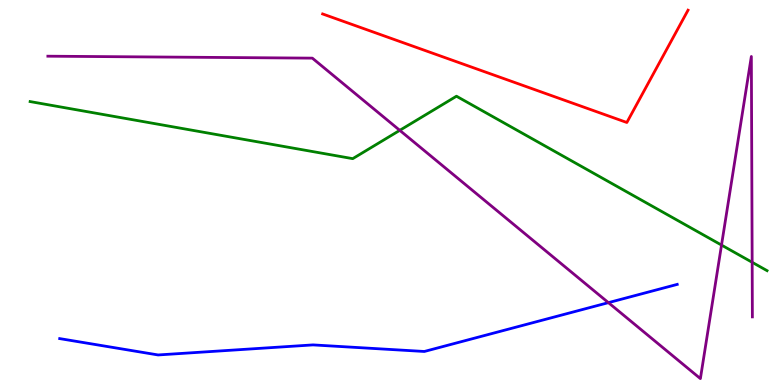[{'lines': ['blue', 'red'], 'intersections': []}, {'lines': ['green', 'red'], 'intersections': []}, {'lines': ['purple', 'red'], 'intersections': []}, {'lines': ['blue', 'green'], 'intersections': []}, {'lines': ['blue', 'purple'], 'intersections': [{'x': 7.85, 'y': 2.14}]}, {'lines': ['green', 'purple'], 'intersections': [{'x': 5.16, 'y': 6.61}, {'x': 9.31, 'y': 3.63}, {'x': 9.71, 'y': 3.19}]}]